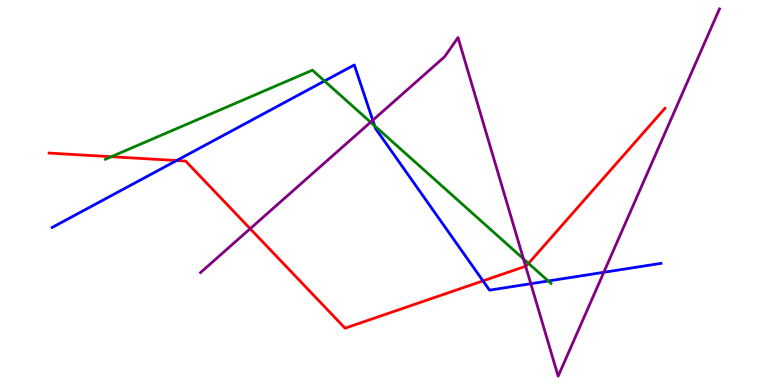[{'lines': ['blue', 'red'], 'intersections': [{'x': 2.28, 'y': 5.83}, {'x': 6.23, 'y': 2.7}]}, {'lines': ['green', 'red'], 'intersections': [{'x': 1.44, 'y': 5.93}, {'x': 6.82, 'y': 3.16}]}, {'lines': ['purple', 'red'], 'intersections': [{'x': 3.23, 'y': 4.06}, {'x': 6.78, 'y': 3.08}]}, {'lines': ['blue', 'green'], 'intersections': [{'x': 4.19, 'y': 7.9}, {'x': 4.83, 'y': 6.73}, {'x': 7.07, 'y': 2.7}]}, {'lines': ['blue', 'purple'], 'intersections': [{'x': 4.81, 'y': 6.88}, {'x': 6.85, 'y': 2.63}, {'x': 7.79, 'y': 2.93}]}, {'lines': ['green', 'purple'], 'intersections': [{'x': 4.78, 'y': 6.83}, {'x': 6.75, 'y': 3.28}]}]